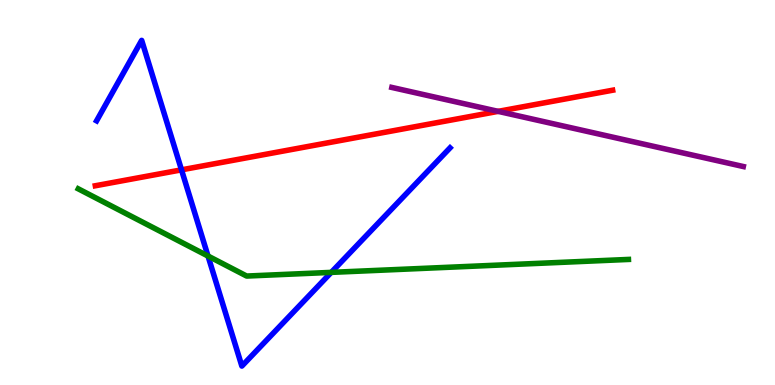[{'lines': ['blue', 'red'], 'intersections': [{'x': 2.34, 'y': 5.59}]}, {'lines': ['green', 'red'], 'intersections': []}, {'lines': ['purple', 'red'], 'intersections': [{'x': 6.43, 'y': 7.11}]}, {'lines': ['blue', 'green'], 'intersections': [{'x': 2.68, 'y': 3.35}, {'x': 4.27, 'y': 2.93}]}, {'lines': ['blue', 'purple'], 'intersections': []}, {'lines': ['green', 'purple'], 'intersections': []}]